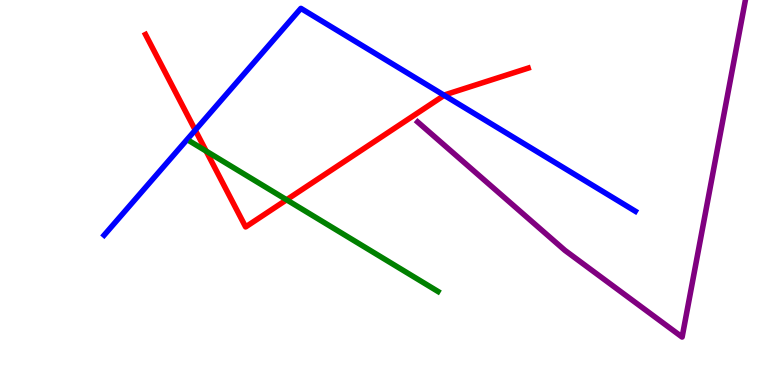[{'lines': ['blue', 'red'], 'intersections': [{'x': 2.52, 'y': 6.62}, {'x': 5.73, 'y': 7.52}]}, {'lines': ['green', 'red'], 'intersections': [{'x': 2.66, 'y': 6.08}, {'x': 3.7, 'y': 4.81}]}, {'lines': ['purple', 'red'], 'intersections': []}, {'lines': ['blue', 'green'], 'intersections': []}, {'lines': ['blue', 'purple'], 'intersections': []}, {'lines': ['green', 'purple'], 'intersections': []}]